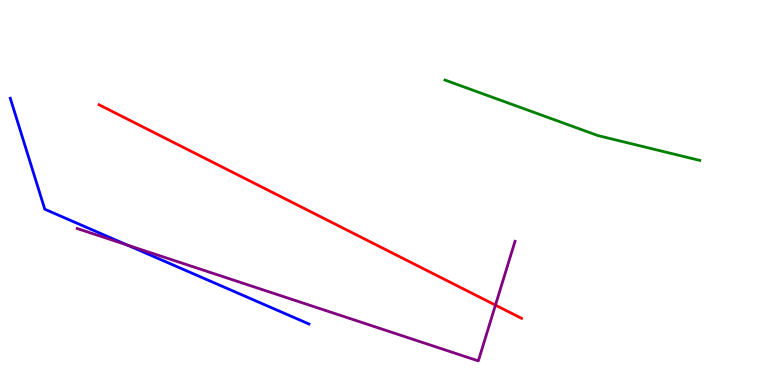[{'lines': ['blue', 'red'], 'intersections': []}, {'lines': ['green', 'red'], 'intersections': []}, {'lines': ['purple', 'red'], 'intersections': [{'x': 6.39, 'y': 2.07}]}, {'lines': ['blue', 'green'], 'intersections': []}, {'lines': ['blue', 'purple'], 'intersections': [{'x': 1.64, 'y': 3.64}]}, {'lines': ['green', 'purple'], 'intersections': []}]